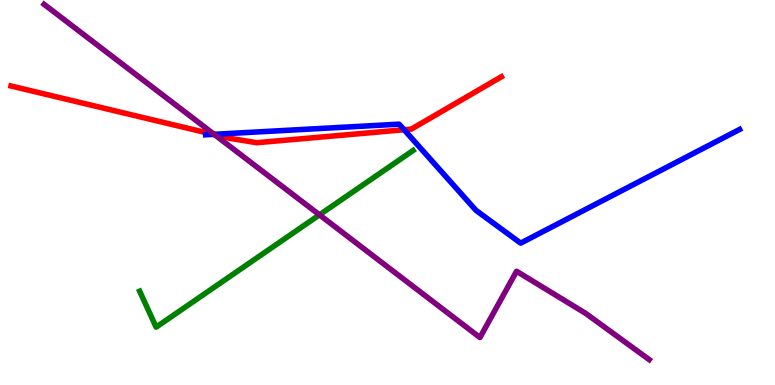[{'lines': ['blue', 'red'], 'intersections': [{'x': 2.75, 'y': 6.51}, {'x': 5.21, 'y': 6.63}]}, {'lines': ['green', 'red'], 'intersections': []}, {'lines': ['purple', 'red'], 'intersections': [{'x': 2.77, 'y': 6.5}]}, {'lines': ['blue', 'green'], 'intersections': []}, {'lines': ['blue', 'purple'], 'intersections': [{'x': 2.76, 'y': 6.51}]}, {'lines': ['green', 'purple'], 'intersections': [{'x': 4.12, 'y': 4.42}]}]